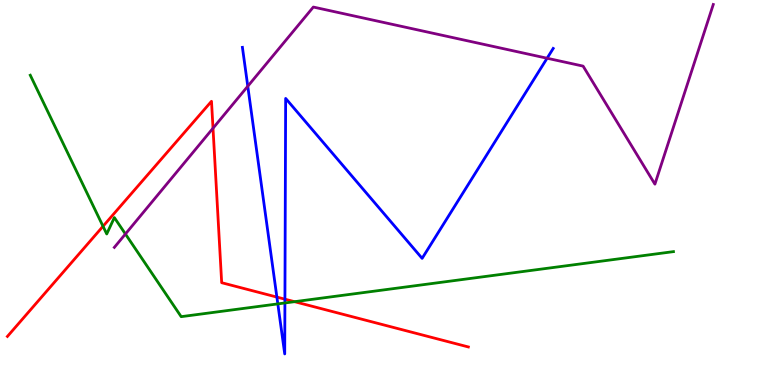[{'lines': ['blue', 'red'], 'intersections': [{'x': 3.57, 'y': 2.28}, {'x': 3.68, 'y': 2.23}]}, {'lines': ['green', 'red'], 'intersections': [{'x': 1.33, 'y': 4.12}, {'x': 3.8, 'y': 2.16}]}, {'lines': ['purple', 'red'], 'intersections': [{'x': 2.75, 'y': 6.67}]}, {'lines': ['blue', 'green'], 'intersections': [{'x': 3.58, 'y': 2.11}, {'x': 3.68, 'y': 2.13}]}, {'lines': ['blue', 'purple'], 'intersections': [{'x': 3.2, 'y': 7.76}, {'x': 7.06, 'y': 8.49}]}, {'lines': ['green', 'purple'], 'intersections': [{'x': 1.62, 'y': 3.92}]}]